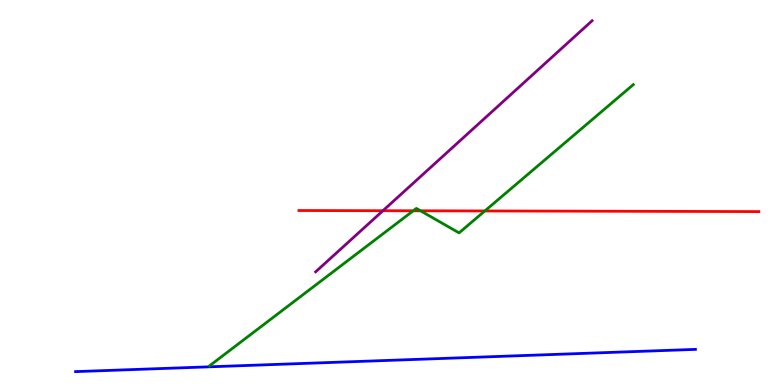[{'lines': ['blue', 'red'], 'intersections': []}, {'lines': ['green', 'red'], 'intersections': [{'x': 5.33, 'y': 4.53}, {'x': 5.43, 'y': 4.52}, {'x': 6.26, 'y': 4.52}]}, {'lines': ['purple', 'red'], 'intersections': [{'x': 4.94, 'y': 4.53}]}, {'lines': ['blue', 'green'], 'intersections': []}, {'lines': ['blue', 'purple'], 'intersections': []}, {'lines': ['green', 'purple'], 'intersections': []}]